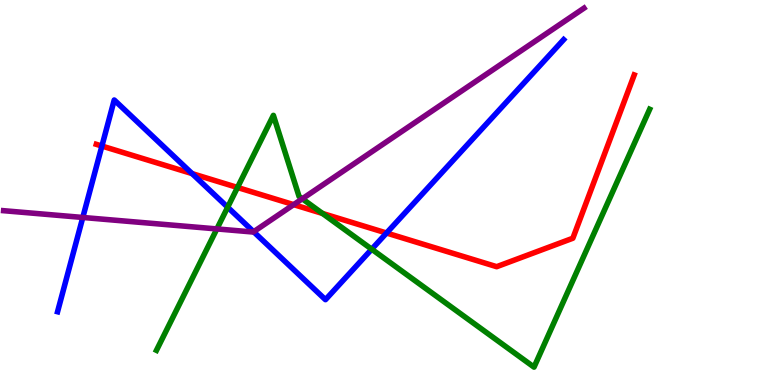[{'lines': ['blue', 'red'], 'intersections': [{'x': 1.32, 'y': 6.21}, {'x': 2.48, 'y': 5.49}, {'x': 4.99, 'y': 3.95}]}, {'lines': ['green', 'red'], 'intersections': [{'x': 3.06, 'y': 5.13}, {'x': 4.16, 'y': 4.46}]}, {'lines': ['purple', 'red'], 'intersections': [{'x': 3.79, 'y': 4.68}]}, {'lines': ['blue', 'green'], 'intersections': [{'x': 2.94, 'y': 4.62}, {'x': 4.8, 'y': 3.53}]}, {'lines': ['blue', 'purple'], 'intersections': [{'x': 1.07, 'y': 4.35}, {'x': 3.27, 'y': 3.98}]}, {'lines': ['green', 'purple'], 'intersections': [{'x': 2.8, 'y': 4.05}, {'x': 3.9, 'y': 4.84}]}]